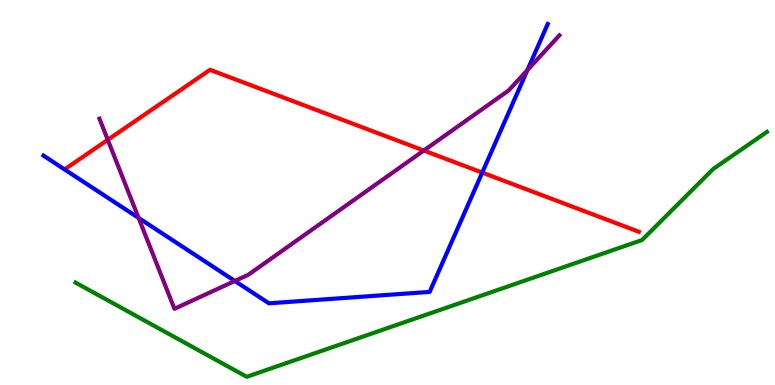[{'lines': ['blue', 'red'], 'intersections': [{'x': 6.22, 'y': 5.52}]}, {'lines': ['green', 'red'], 'intersections': []}, {'lines': ['purple', 'red'], 'intersections': [{'x': 1.39, 'y': 6.37}, {'x': 5.47, 'y': 6.09}]}, {'lines': ['blue', 'green'], 'intersections': []}, {'lines': ['blue', 'purple'], 'intersections': [{'x': 1.79, 'y': 4.34}, {'x': 3.03, 'y': 2.7}, {'x': 6.81, 'y': 8.18}]}, {'lines': ['green', 'purple'], 'intersections': []}]